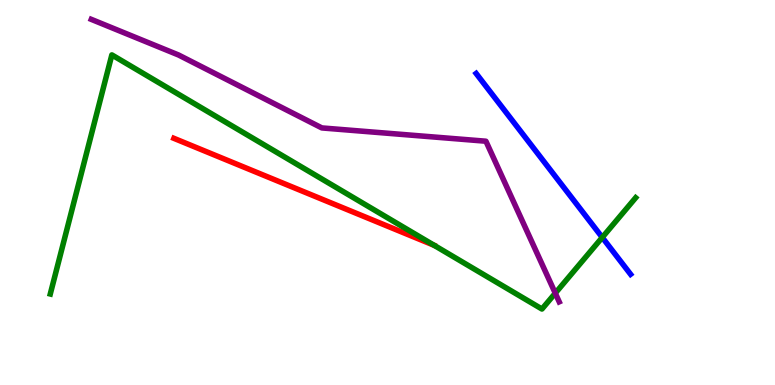[{'lines': ['blue', 'red'], 'intersections': []}, {'lines': ['green', 'red'], 'intersections': []}, {'lines': ['purple', 'red'], 'intersections': []}, {'lines': ['blue', 'green'], 'intersections': [{'x': 7.77, 'y': 3.83}]}, {'lines': ['blue', 'purple'], 'intersections': []}, {'lines': ['green', 'purple'], 'intersections': [{'x': 7.16, 'y': 2.38}]}]